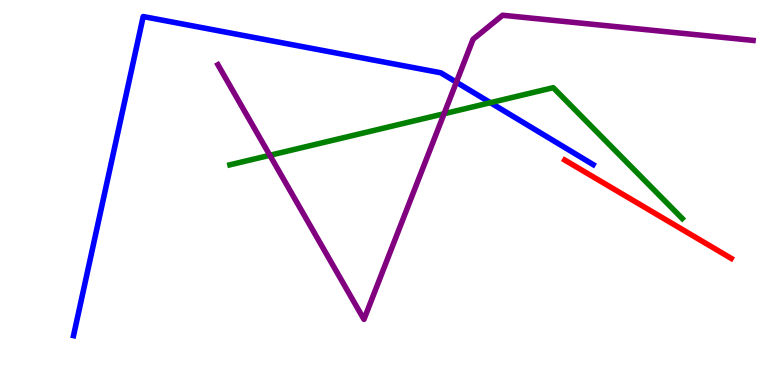[{'lines': ['blue', 'red'], 'intersections': []}, {'lines': ['green', 'red'], 'intersections': []}, {'lines': ['purple', 'red'], 'intersections': []}, {'lines': ['blue', 'green'], 'intersections': [{'x': 6.33, 'y': 7.33}]}, {'lines': ['blue', 'purple'], 'intersections': [{'x': 5.89, 'y': 7.87}]}, {'lines': ['green', 'purple'], 'intersections': [{'x': 3.48, 'y': 5.97}, {'x': 5.73, 'y': 7.05}]}]